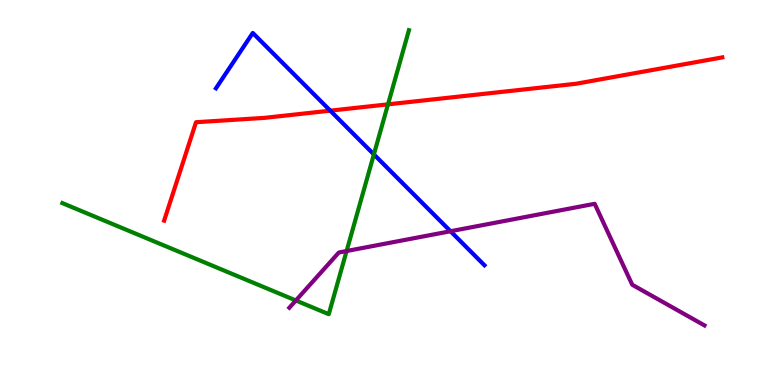[{'lines': ['blue', 'red'], 'intersections': [{'x': 4.26, 'y': 7.13}]}, {'lines': ['green', 'red'], 'intersections': [{'x': 5.01, 'y': 7.29}]}, {'lines': ['purple', 'red'], 'intersections': []}, {'lines': ['blue', 'green'], 'intersections': [{'x': 4.82, 'y': 5.99}]}, {'lines': ['blue', 'purple'], 'intersections': [{'x': 5.81, 'y': 3.99}]}, {'lines': ['green', 'purple'], 'intersections': [{'x': 3.82, 'y': 2.2}, {'x': 4.47, 'y': 3.48}]}]